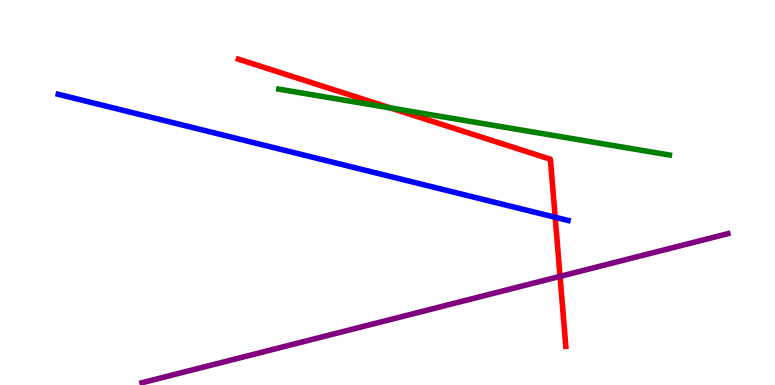[{'lines': ['blue', 'red'], 'intersections': [{'x': 7.16, 'y': 4.36}]}, {'lines': ['green', 'red'], 'intersections': [{'x': 5.04, 'y': 7.19}]}, {'lines': ['purple', 'red'], 'intersections': [{'x': 7.23, 'y': 2.82}]}, {'lines': ['blue', 'green'], 'intersections': []}, {'lines': ['blue', 'purple'], 'intersections': []}, {'lines': ['green', 'purple'], 'intersections': []}]